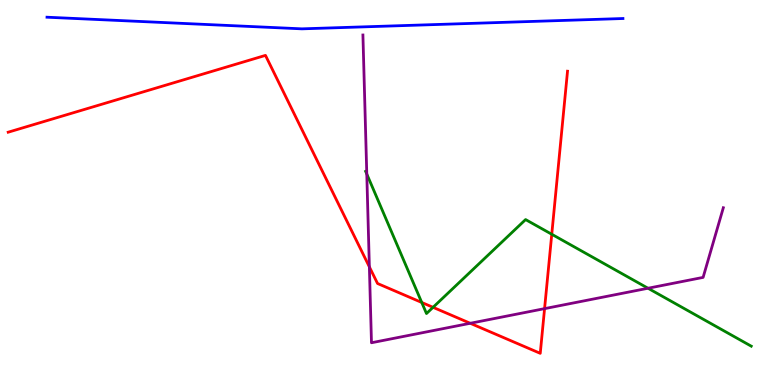[{'lines': ['blue', 'red'], 'intersections': []}, {'lines': ['green', 'red'], 'intersections': [{'x': 5.44, 'y': 2.14}, {'x': 5.59, 'y': 2.02}, {'x': 7.12, 'y': 3.92}]}, {'lines': ['purple', 'red'], 'intersections': [{'x': 4.77, 'y': 3.07}, {'x': 6.07, 'y': 1.6}, {'x': 7.03, 'y': 1.98}]}, {'lines': ['blue', 'green'], 'intersections': []}, {'lines': ['blue', 'purple'], 'intersections': []}, {'lines': ['green', 'purple'], 'intersections': [{'x': 4.73, 'y': 5.48}, {'x': 8.36, 'y': 2.51}]}]